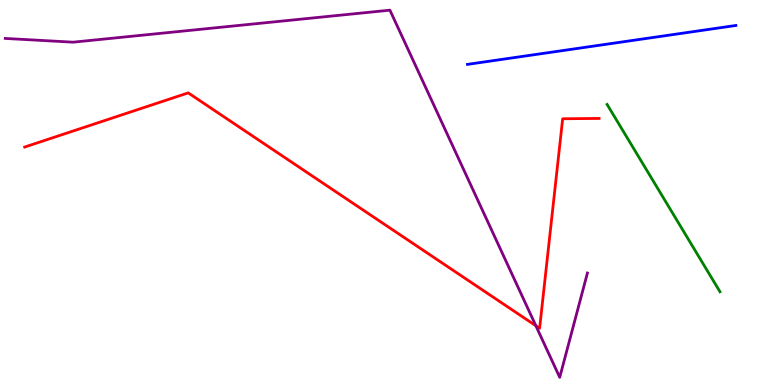[{'lines': ['blue', 'red'], 'intersections': []}, {'lines': ['green', 'red'], 'intersections': []}, {'lines': ['purple', 'red'], 'intersections': [{'x': 6.91, 'y': 1.54}]}, {'lines': ['blue', 'green'], 'intersections': []}, {'lines': ['blue', 'purple'], 'intersections': []}, {'lines': ['green', 'purple'], 'intersections': []}]